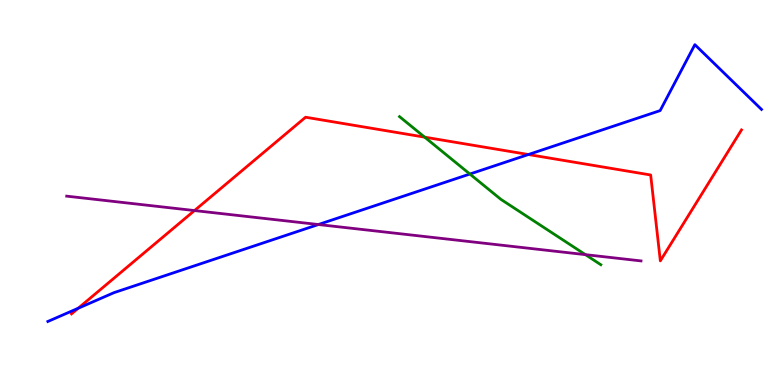[{'lines': ['blue', 'red'], 'intersections': [{'x': 1.01, 'y': 1.99}, {'x': 6.82, 'y': 5.99}]}, {'lines': ['green', 'red'], 'intersections': [{'x': 5.48, 'y': 6.44}]}, {'lines': ['purple', 'red'], 'intersections': [{'x': 2.51, 'y': 4.53}]}, {'lines': ['blue', 'green'], 'intersections': [{'x': 6.06, 'y': 5.48}]}, {'lines': ['blue', 'purple'], 'intersections': [{'x': 4.11, 'y': 4.17}]}, {'lines': ['green', 'purple'], 'intersections': [{'x': 7.55, 'y': 3.39}]}]